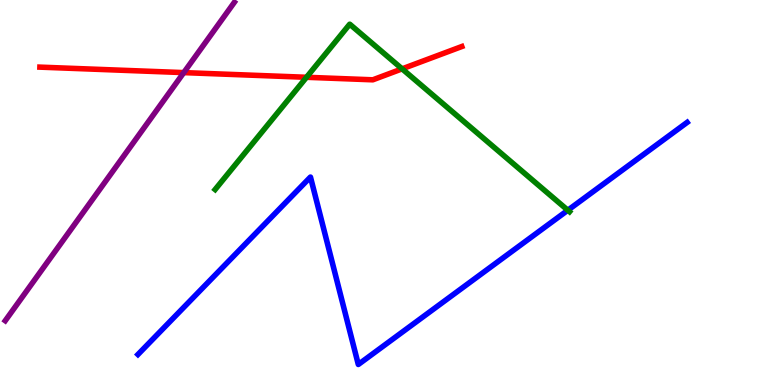[{'lines': ['blue', 'red'], 'intersections': []}, {'lines': ['green', 'red'], 'intersections': [{'x': 3.95, 'y': 7.99}, {'x': 5.19, 'y': 8.21}]}, {'lines': ['purple', 'red'], 'intersections': [{'x': 2.37, 'y': 8.11}]}, {'lines': ['blue', 'green'], 'intersections': [{'x': 7.33, 'y': 4.54}]}, {'lines': ['blue', 'purple'], 'intersections': []}, {'lines': ['green', 'purple'], 'intersections': []}]